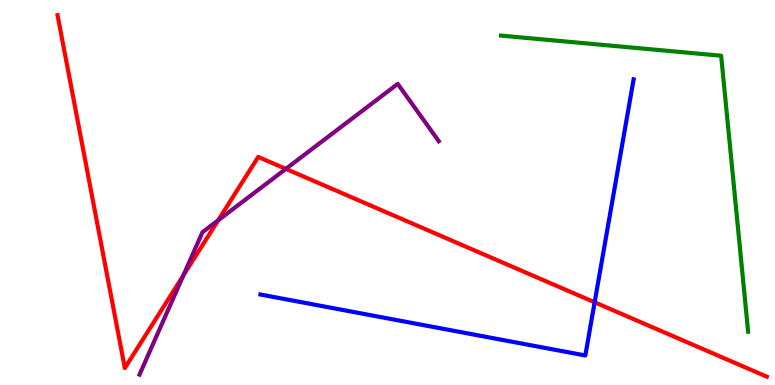[{'lines': ['blue', 'red'], 'intersections': [{'x': 7.67, 'y': 2.15}]}, {'lines': ['green', 'red'], 'intersections': []}, {'lines': ['purple', 'red'], 'intersections': [{'x': 2.37, 'y': 2.85}, {'x': 2.82, 'y': 4.28}, {'x': 3.69, 'y': 5.61}]}, {'lines': ['blue', 'green'], 'intersections': []}, {'lines': ['blue', 'purple'], 'intersections': []}, {'lines': ['green', 'purple'], 'intersections': []}]